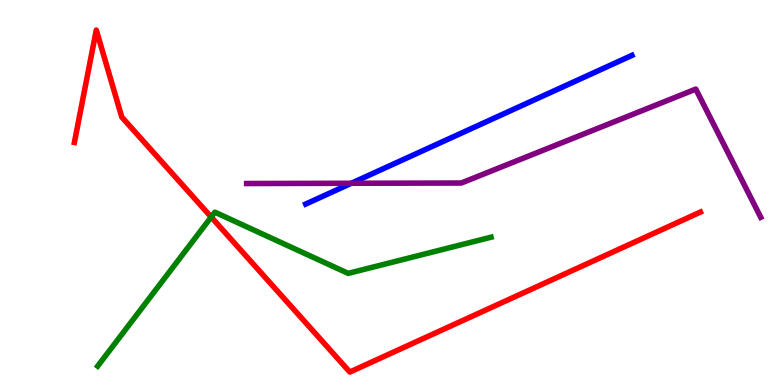[{'lines': ['blue', 'red'], 'intersections': []}, {'lines': ['green', 'red'], 'intersections': [{'x': 2.73, 'y': 4.36}]}, {'lines': ['purple', 'red'], 'intersections': []}, {'lines': ['blue', 'green'], 'intersections': []}, {'lines': ['blue', 'purple'], 'intersections': [{'x': 4.53, 'y': 5.24}]}, {'lines': ['green', 'purple'], 'intersections': []}]